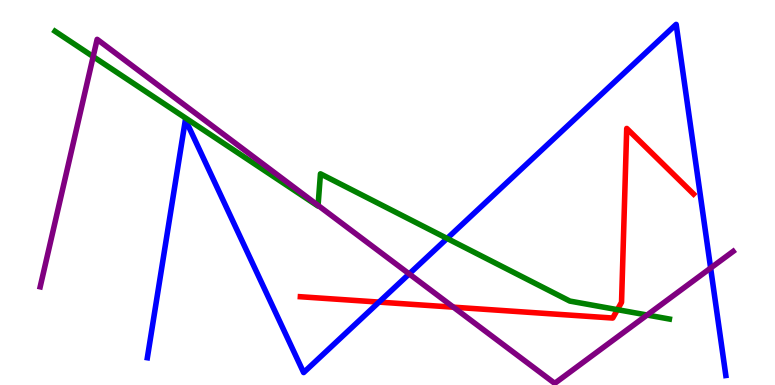[{'lines': ['blue', 'red'], 'intersections': [{'x': 4.89, 'y': 2.15}]}, {'lines': ['green', 'red'], 'intersections': [{'x': 7.97, 'y': 1.96}]}, {'lines': ['purple', 'red'], 'intersections': [{'x': 5.85, 'y': 2.02}]}, {'lines': ['blue', 'green'], 'intersections': [{'x': 5.77, 'y': 3.81}]}, {'lines': ['blue', 'purple'], 'intersections': [{'x': 5.28, 'y': 2.89}, {'x': 9.17, 'y': 3.04}]}, {'lines': ['green', 'purple'], 'intersections': [{'x': 1.2, 'y': 8.53}, {'x': 4.1, 'y': 4.66}, {'x': 8.35, 'y': 1.82}]}]